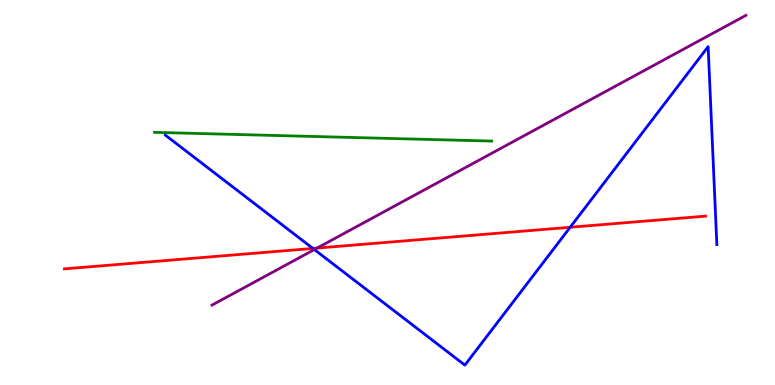[{'lines': ['blue', 'red'], 'intersections': [{'x': 4.04, 'y': 3.55}, {'x': 7.36, 'y': 4.1}]}, {'lines': ['green', 'red'], 'intersections': []}, {'lines': ['purple', 'red'], 'intersections': [{'x': 4.09, 'y': 3.56}]}, {'lines': ['blue', 'green'], 'intersections': []}, {'lines': ['blue', 'purple'], 'intersections': [{'x': 4.06, 'y': 3.52}]}, {'lines': ['green', 'purple'], 'intersections': []}]